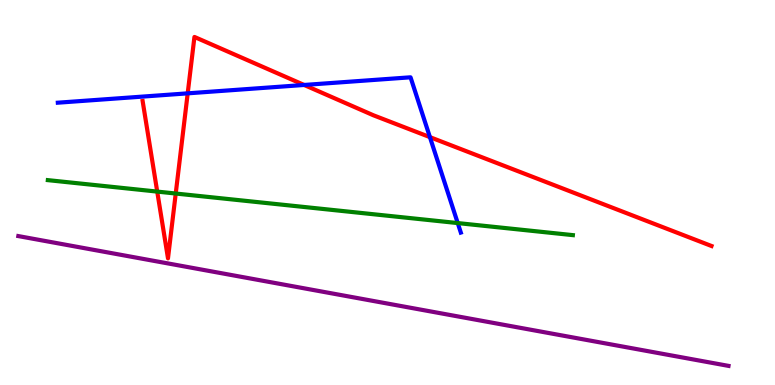[{'lines': ['blue', 'red'], 'intersections': [{'x': 2.42, 'y': 7.58}, {'x': 3.92, 'y': 7.79}, {'x': 5.55, 'y': 6.44}]}, {'lines': ['green', 'red'], 'intersections': [{'x': 2.03, 'y': 5.02}, {'x': 2.27, 'y': 4.97}]}, {'lines': ['purple', 'red'], 'intersections': []}, {'lines': ['blue', 'green'], 'intersections': [{'x': 5.91, 'y': 4.21}]}, {'lines': ['blue', 'purple'], 'intersections': []}, {'lines': ['green', 'purple'], 'intersections': []}]